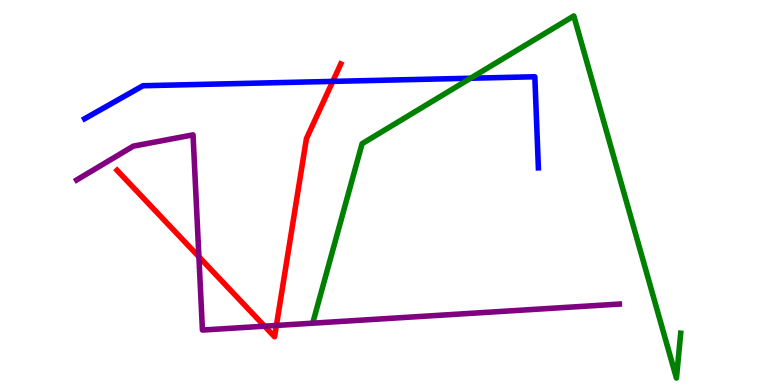[{'lines': ['blue', 'red'], 'intersections': [{'x': 4.29, 'y': 7.89}]}, {'lines': ['green', 'red'], 'intersections': []}, {'lines': ['purple', 'red'], 'intersections': [{'x': 2.57, 'y': 3.33}, {'x': 3.41, 'y': 1.53}, {'x': 3.57, 'y': 1.55}]}, {'lines': ['blue', 'green'], 'intersections': [{'x': 6.07, 'y': 7.97}]}, {'lines': ['blue', 'purple'], 'intersections': []}, {'lines': ['green', 'purple'], 'intersections': []}]